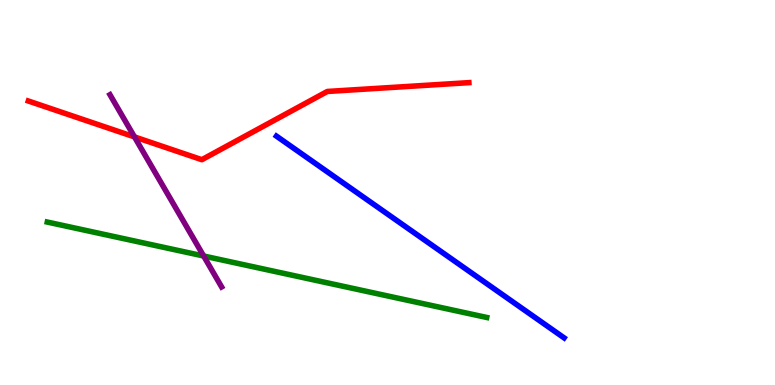[{'lines': ['blue', 'red'], 'intersections': []}, {'lines': ['green', 'red'], 'intersections': []}, {'lines': ['purple', 'red'], 'intersections': [{'x': 1.74, 'y': 6.44}]}, {'lines': ['blue', 'green'], 'intersections': []}, {'lines': ['blue', 'purple'], 'intersections': []}, {'lines': ['green', 'purple'], 'intersections': [{'x': 2.63, 'y': 3.35}]}]